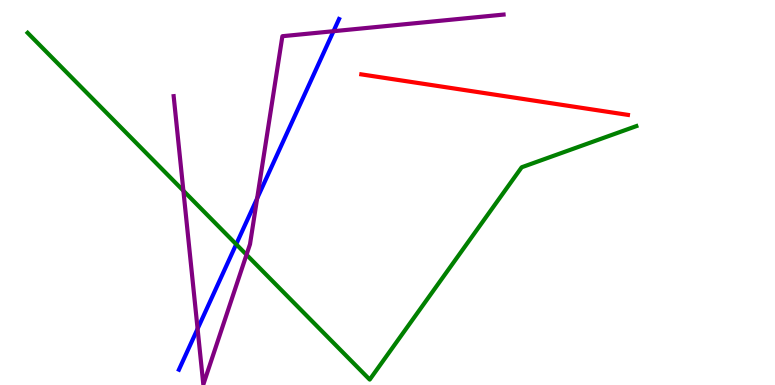[{'lines': ['blue', 'red'], 'intersections': []}, {'lines': ['green', 'red'], 'intersections': []}, {'lines': ['purple', 'red'], 'intersections': []}, {'lines': ['blue', 'green'], 'intersections': [{'x': 3.05, 'y': 3.66}]}, {'lines': ['blue', 'purple'], 'intersections': [{'x': 2.55, 'y': 1.46}, {'x': 3.32, 'y': 4.85}, {'x': 4.3, 'y': 9.19}]}, {'lines': ['green', 'purple'], 'intersections': [{'x': 2.37, 'y': 5.05}, {'x': 3.18, 'y': 3.38}]}]